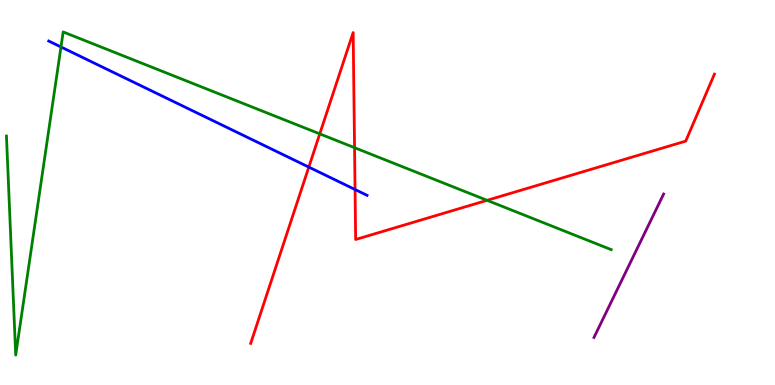[{'lines': ['blue', 'red'], 'intersections': [{'x': 3.98, 'y': 5.66}, {'x': 4.58, 'y': 5.08}]}, {'lines': ['green', 'red'], 'intersections': [{'x': 4.13, 'y': 6.52}, {'x': 4.57, 'y': 6.16}, {'x': 6.28, 'y': 4.8}]}, {'lines': ['purple', 'red'], 'intersections': []}, {'lines': ['blue', 'green'], 'intersections': [{'x': 0.787, 'y': 8.78}]}, {'lines': ['blue', 'purple'], 'intersections': []}, {'lines': ['green', 'purple'], 'intersections': []}]